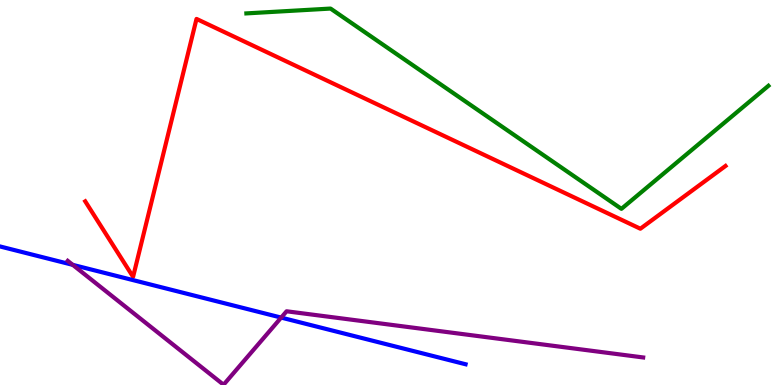[{'lines': ['blue', 'red'], 'intersections': []}, {'lines': ['green', 'red'], 'intersections': []}, {'lines': ['purple', 'red'], 'intersections': []}, {'lines': ['blue', 'green'], 'intersections': []}, {'lines': ['blue', 'purple'], 'intersections': [{'x': 0.939, 'y': 3.12}, {'x': 3.63, 'y': 1.75}]}, {'lines': ['green', 'purple'], 'intersections': []}]